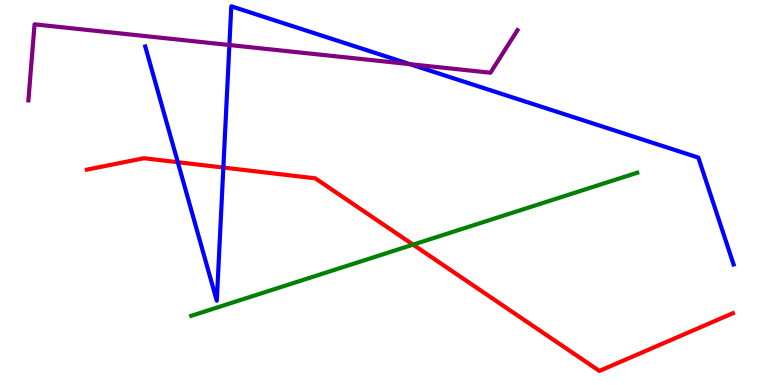[{'lines': ['blue', 'red'], 'intersections': [{'x': 2.29, 'y': 5.79}, {'x': 2.88, 'y': 5.65}]}, {'lines': ['green', 'red'], 'intersections': [{'x': 5.33, 'y': 3.65}]}, {'lines': ['purple', 'red'], 'intersections': []}, {'lines': ['blue', 'green'], 'intersections': []}, {'lines': ['blue', 'purple'], 'intersections': [{'x': 2.96, 'y': 8.83}, {'x': 5.29, 'y': 8.33}]}, {'lines': ['green', 'purple'], 'intersections': []}]